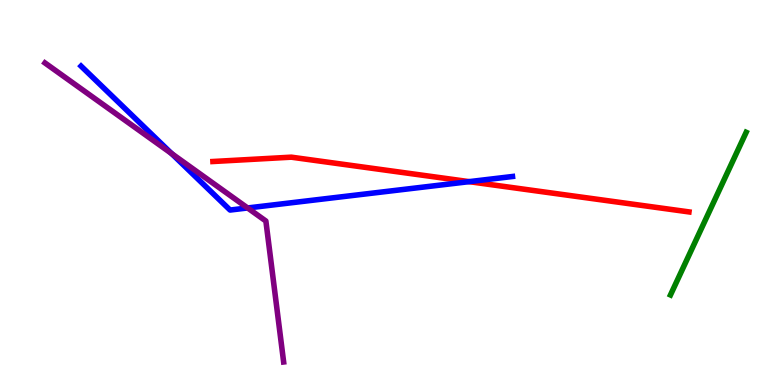[{'lines': ['blue', 'red'], 'intersections': [{'x': 6.05, 'y': 5.28}]}, {'lines': ['green', 'red'], 'intersections': []}, {'lines': ['purple', 'red'], 'intersections': []}, {'lines': ['blue', 'green'], 'intersections': []}, {'lines': ['blue', 'purple'], 'intersections': [{'x': 2.21, 'y': 6.01}, {'x': 3.2, 'y': 4.6}]}, {'lines': ['green', 'purple'], 'intersections': []}]